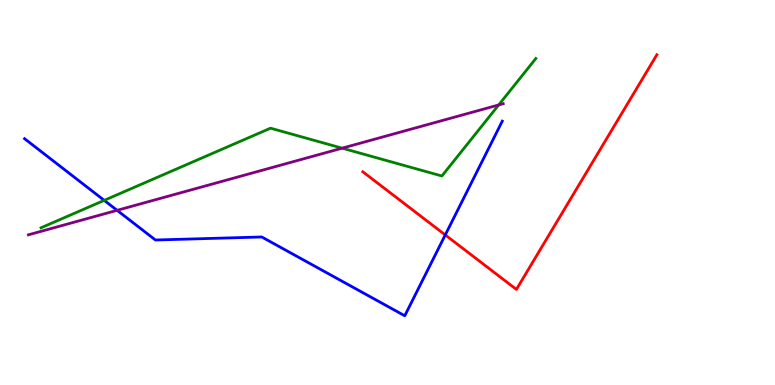[{'lines': ['blue', 'red'], 'intersections': [{'x': 5.75, 'y': 3.9}]}, {'lines': ['green', 'red'], 'intersections': []}, {'lines': ['purple', 'red'], 'intersections': []}, {'lines': ['blue', 'green'], 'intersections': [{'x': 1.34, 'y': 4.8}]}, {'lines': ['blue', 'purple'], 'intersections': [{'x': 1.51, 'y': 4.54}]}, {'lines': ['green', 'purple'], 'intersections': [{'x': 4.42, 'y': 6.15}, {'x': 6.43, 'y': 7.27}]}]